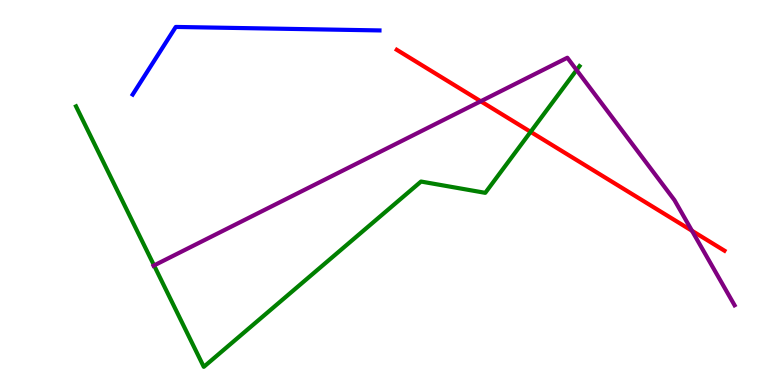[{'lines': ['blue', 'red'], 'intersections': []}, {'lines': ['green', 'red'], 'intersections': [{'x': 6.85, 'y': 6.58}]}, {'lines': ['purple', 'red'], 'intersections': [{'x': 6.2, 'y': 7.37}, {'x': 8.93, 'y': 4.01}]}, {'lines': ['blue', 'green'], 'intersections': []}, {'lines': ['blue', 'purple'], 'intersections': []}, {'lines': ['green', 'purple'], 'intersections': [{'x': 1.99, 'y': 3.11}, {'x': 7.44, 'y': 8.18}]}]